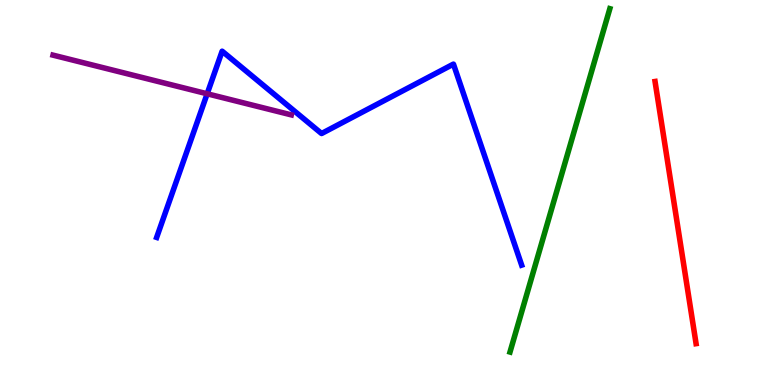[{'lines': ['blue', 'red'], 'intersections': []}, {'lines': ['green', 'red'], 'intersections': []}, {'lines': ['purple', 'red'], 'intersections': []}, {'lines': ['blue', 'green'], 'intersections': []}, {'lines': ['blue', 'purple'], 'intersections': [{'x': 2.67, 'y': 7.56}]}, {'lines': ['green', 'purple'], 'intersections': []}]